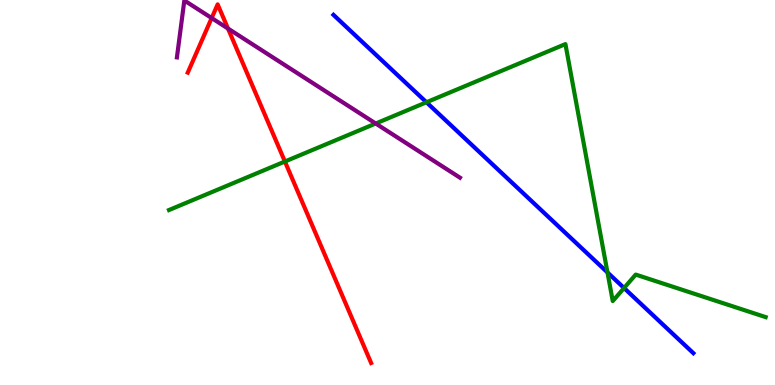[{'lines': ['blue', 'red'], 'intersections': []}, {'lines': ['green', 'red'], 'intersections': [{'x': 3.68, 'y': 5.8}]}, {'lines': ['purple', 'red'], 'intersections': [{'x': 2.73, 'y': 9.53}, {'x': 2.94, 'y': 9.26}]}, {'lines': ['blue', 'green'], 'intersections': [{'x': 5.5, 'y': 7.34}, {'x': 7.84, 'y': 2.92}, {'x': 8.05, 'y': 2.52}]}, {'lines': ['blue', 'purple'], 'intersections': []}, {'lines': ['green', 'purple'], 'intersections': [{'x': 4.85, 'y': 6.79}]}]